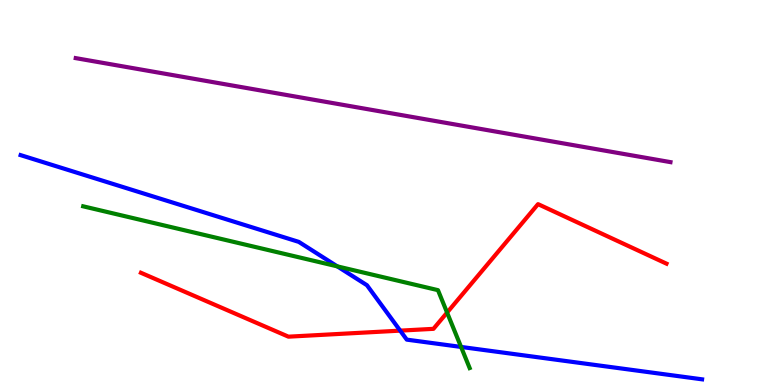[{'lines': ['blue', 'red'], 'intersections': [{'x': 5.16, 'y': 1.41}]}, {'lines': ['green', 'red'], 'intersections': [{'x': 5.77, 'y': 1.88}]}, {'lines': ['purple', 'red'], 'intersections': []}, {'lines': ['blue', 'green'], 'intersections': [{'x': 4.35, 'y': 3.08}, {'x': 5.95, 'y': 0.989}]}, {'lines': ['blue', 'purple'], 'intersections': []}, {'lines': ['green', 'purple'], 'intersections': []}]